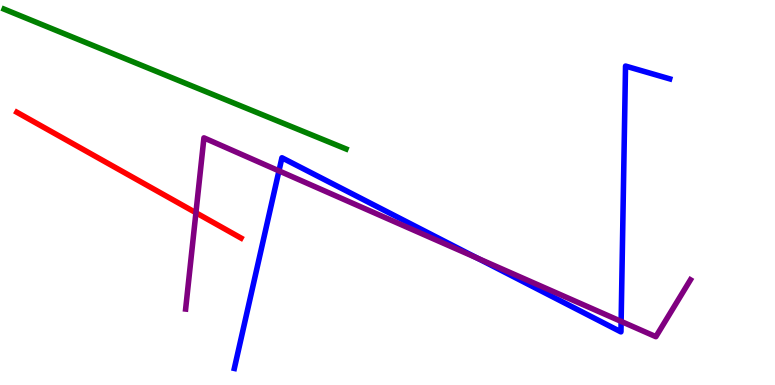[{'lines': ['blue', 'red'], 'intersections': []}, {'lines': ['green', 'red'], 'intersections': []}, {'lines': ['purple', 'red'], 'intersections': [{'x': 2.53, 'y': 4.47}]}, {'lines': ['blue', 'green'], 'intersections': []}, {'lines': ['blue', 'purple'], 'intersections': [{'x': 3.6, 'y': 5.56}, {'x': 6.16, 'y': 3.29}, {'x': 8.01, 'y': 1.65}]}, {'lines': ['green', 'purple'], 'intersections': []}]